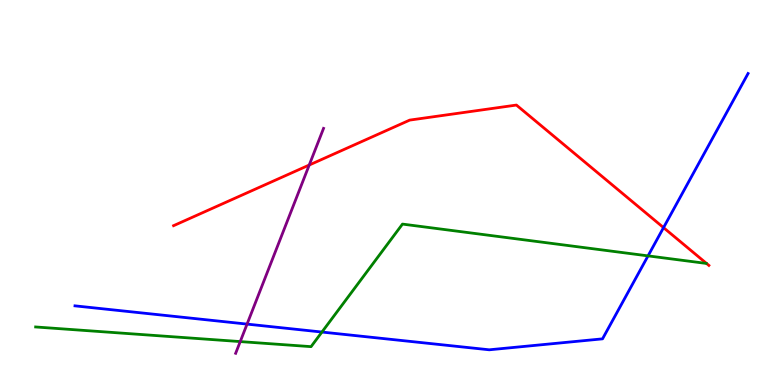[{'lines': ['blue', 'red'], 'intersections': [{'x': 8.56, 'y': 4.09}]}, {'lines': ['green', 'red'], 'intersections': []}, {'lines': ['purple', 'red'], 'intersections': [{'x': 3.99, 'y': 5.71}]}, {'lines': ['blue', 'green'], 'intersections': [{'x': 4.15, 'y': 1.38}, {'x': 8.36, 'y': 3.35}]}, {'lines': ['blue', 'purple'], 'intersections': [{'x': 3.19, 'y': 1.58}]}, {'lines': ['green', 'purple'], 'intersections': [{'x': 3.1, 'y': 1.13}]}]